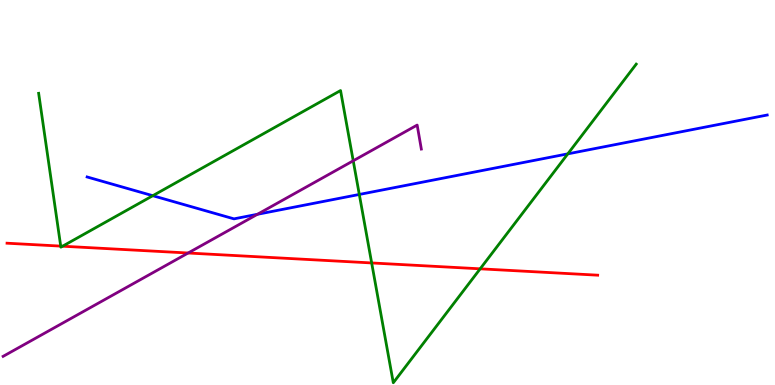[{'lines': ['blue', 'red'], 'intersections': []}, {'lines': ['green', 'red'], 'intersections': [{'x': 0.783, 'y': 3.61}, {'x': 0.808, 'y': 3.6}, {'x': 4.8, 'y': 3.17}, {'x': 6.2, 'y': 3.02}]}, {'lines': ['purple', 'red'], 'intersections': [{'x': 2.43, 'y': 3.43}]}, {'lines': ['blue', 'green'], 'intersections': [{'x': 1.97, 'y': 4.92}, {'x': 4.64, 'y': 4.95}, {'x': 7.33, 'y': 6.0}]}, {'lines': ['blue', 'purple'], 'intersections': [{'x': 3.32, 'y': 4.43}]}, {'lines': ['green', 'purple'], 'intersections': [{'x': 4.56, 'y': 5.82}]}]